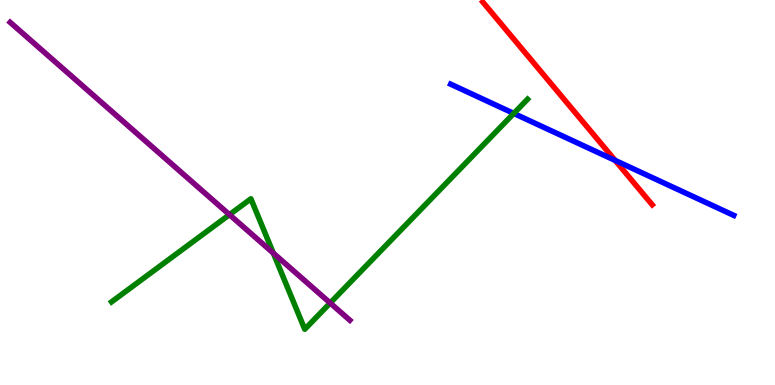[{'lines': ['blue', 'red'], 'intersections': [{'x': 7.94, 'y': 5.83}]}, {'lines': ['green', 'red'], 'intersections': []}, {'lines': ['purple', 'red'], 'intersections': []}, {'lines': ['blue', 'green'], 'intersections': [{'x': 6.63, 'y': 7.05}]}, {'lines': ['blue', 'purple'], 'intersections': []}, {'lines': ['green', 'purple'], 'intersections': [{'x': 2.96, 'y': 4.42}, {'x': 3.53, 'y': 3.43}, {'x': 4.26, 'y': 2.13}]}]